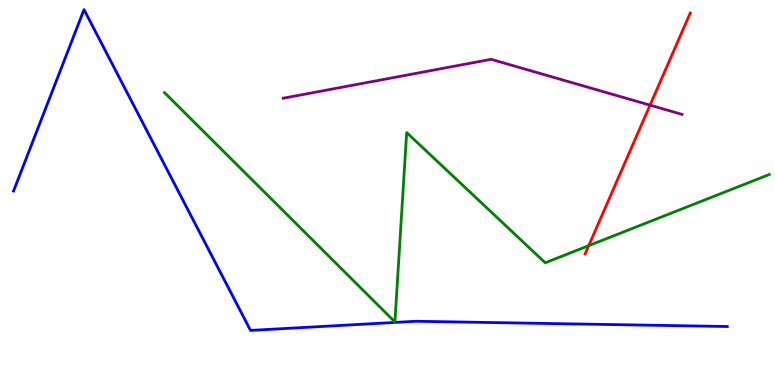[{'lines': ['blue', 'red'], 'intersections': []}, {'lines': ['green', 'red'], 'intersections': [{'x': 7.6, 'y': 3.62}]}, {'lines': ['purple', 'red'], 'intersections': [{'x': 8.39, 'y': 7.27}]}, {'lines': ['blue', 'green'], 'intersections': []}, {'lines': ['blue', 'purple'], 'intersections': []}, {'lines': ['green', 'purple'], 'intersections': []}]